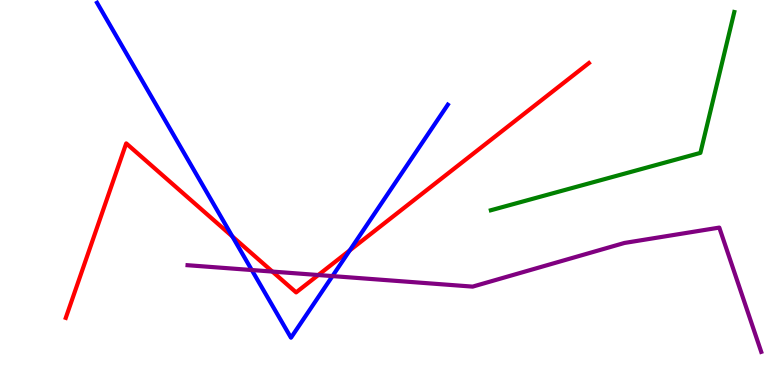[{'lines': ['blue', 'red'], 'intersections': [{'x': 3.0, 'y': 3.86}, {'x': 4.51, 'y': 3.5}]}, {'lines': ['green', 'red'], 'intersections': []}, {'lines': ['purple', 'red'], 'intersections': [{'x': 3.51, 'y': 2.95}, {'x': 4.11, 'y': 2.86}]}, {'lines': ['blue', 'green'], 'intersections': []}, {'lines': ['blue', 'purple'], 'intersections': [{'x': 3.25, 'y': 2.99}, {'x': 4.29, 'y': 2.83}]}, {'lines': ['green', 'purple'], 'intersections': []}]